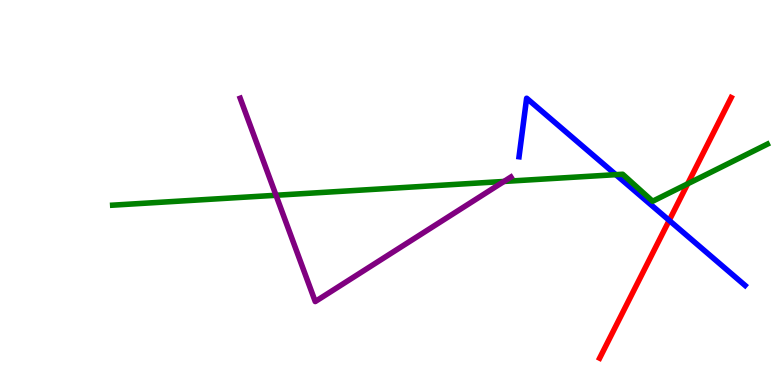[{'lines': ['blue', 'red'], 'intersections': [{'x': 8.63, 'y': 4.28}]}, {'lines': ['green', 'red'], 'intersections': [{'x': 8.87, 'y': 5.23}]}, {'lines': ['purple', 'red'], 'intersections': []}, {'lines': ['blue', 'green'], 'intersections': [{'x': 7.95, 'y': 5.46}]}, {'lines': ['blue', 'purple'], 'intersections': []}, {'lines': ['green', 'purple'], 'intersections': [{'x': 3.56, 'y': 4.93}, {'x': 6.5, 'y': 5.29}]}]